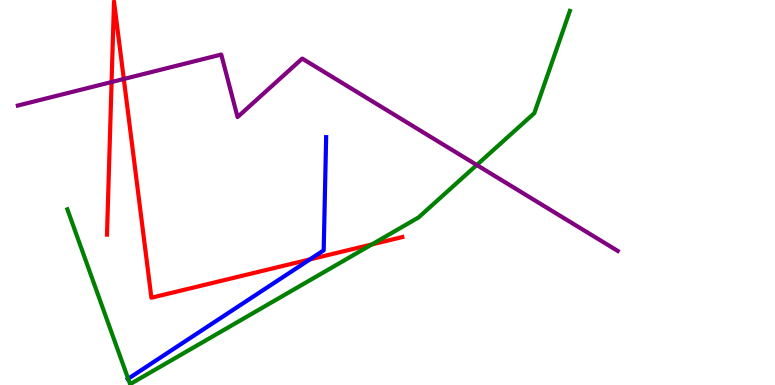[{'lines': ['blue', 'red'], 'intersections': [{'x': 4.0, 'y': 3.26}]}, {'lines': ['green', 'red'], 'intersections': [{'x': 4.8, 'y': 3.65}]}, {'lines': ['purple', 'red'], 'intersections': [{'x': 1.44, 'y': 7.87}, {'x': 1.6, 'y': 7.95}]}, {'lines': ['blue', 'green'], 'intersections': [{'x': 1.65, 'y': 0.162}]}, {'lines': ['blue', 'purple'], 'intersections': []}, {'lines': ['green', 'purple'], 'intersections': [{'x': 6.15, 'y': 5.71}]}]